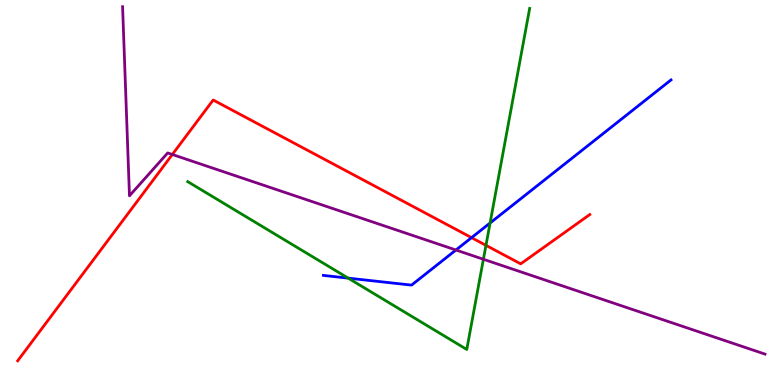[{'lines': ['blue', 'red'], 'intersections': [{'x': 6.08, 'y': 3.83}]}, {'lines': ['green', 'red'], 'intersections': [{'x': 6.27, 'y': 3.63}]}, {'lines': ['purple', 'red'], 'intersections': [{'x': 2.22, 'y': 5.99}]}, {'lines': ['blue', 'green'], 'intersections': [{'x': 4.49, 'y': 2.78}, {'x': 6.32, 'y': 4.21}]}, {'lines': ['blue', 'purple'], 'intersections': [{'x': 5.88, 'y': 3.51}]}, {'lines': ['green', 'purple'], 'intersections': [{'x': 6.24, 'y': 3.27}]}]